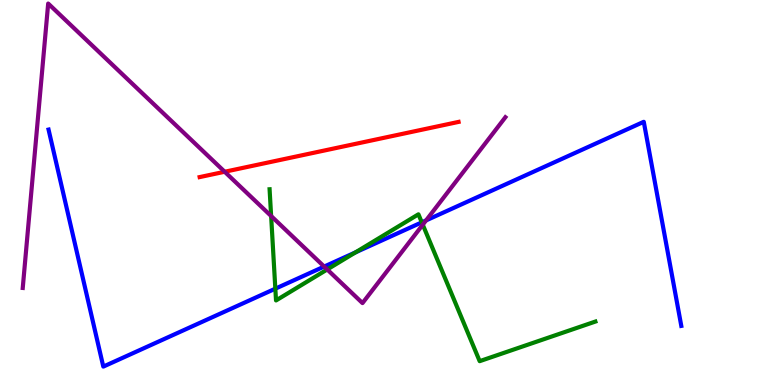[{'lines': ['blue', 'red'], 'intersections': []}, {'lines': ['green', 'red'], 'intersections': []}, {'lines': ['purple', 'red'], 'intersections': [{'x': 2.9, 'y': 5.54}]}, {'lines': ['blue', 'green'], 'intersections': [{'x': 3.55, 'y': 2.5}, {'x': 4.59, 'y': 3.44}, {'x': 5.44, 'y': 4.22}]}, {'lines': ['blue', 'purple'], 'intersections': [{'x': 4.18, 'y': 3.08}, {'x': 5.5, 'y': 4.28}]}, {'lines': ['green', 'purple'], 'intersections': [{'x': 3.5, 'y': 4.39}, {'x': 4.22, 'y': 3.0}, {'x': 5.46, 'y': 4.16}]}]